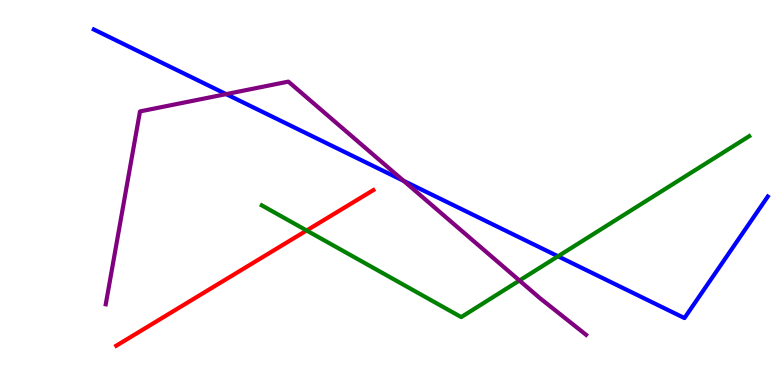[{'lines': ['blue', 'red'], 'intersections': []}, {'lines': ['green', 'red'], 'intersections': [{'x': 3.96, 'y': 4.01}]}, {'lines': ['purple', 'red'], 'intersections': []}, {'lines': ['blue', 'green'], 'intersections': [{'x': 7.2, 'y': 3.34}]}, {'lines': ['blue', 'purple'], 'intersections': [{'x': 2.92, 'y': 7.56}, {'x': 5.21, 'y': 5.3}]}, {'lines': ['green', 'purple'], 'intersections': [{'x': 6.7, 'y': 2.71}]}]